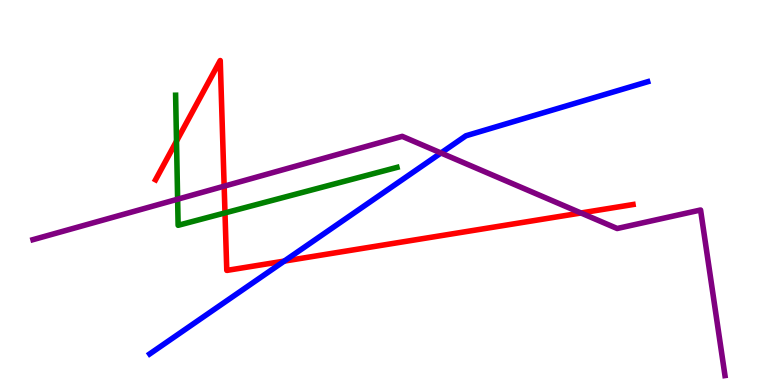[{'lines': ['blue', 'red'], 'intersections': [{'x': 3.67, 'y': 3.22}]}, {'lines': ['green', 'red'], 'intersections': [{'x': 2.28, 'y': 6.33}, {'x': 2.9, 'y': 4.47}]}, {'lines': ['purple', 'red'], 'intersections': [{'x': 2.89, 'y': 5.16}, {'x': 7.5, 'y': 4.47}]}, {'lines': ['blue', 'green'], 'intersections': []}, {'lines': ['blue', 'purple'], 'intersections': [{'x': 5.69, 'y': 6.03}]}, {'lines': ['green', 'purple'], 'intersections': [{'x': 2.29, 'y': 4.83}]}]